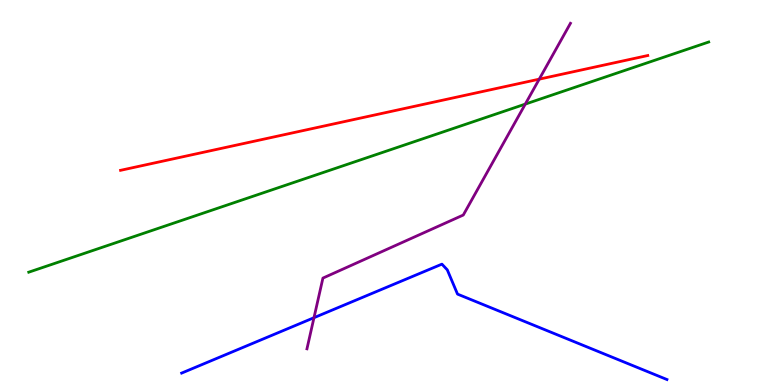[{'lines': ['blue', 'red'], 'intersections': []}, {'lines': ['green', 'red'], 'intersections': []}, {'lines': ['purple', 'red'], 'intersections': [{'x': 6.96, 'y': 7.94}]}, {'lines': ['blue', 'green'], 'intersections': []}, {'lines': ['blue', 'purple'], 'intersections': [{'x': 4.05, 'y': 1.75}]}, {'lines': ['green', 'purple'], 'intersections': [{'x': 6.78, 'y': 7.3}]}]